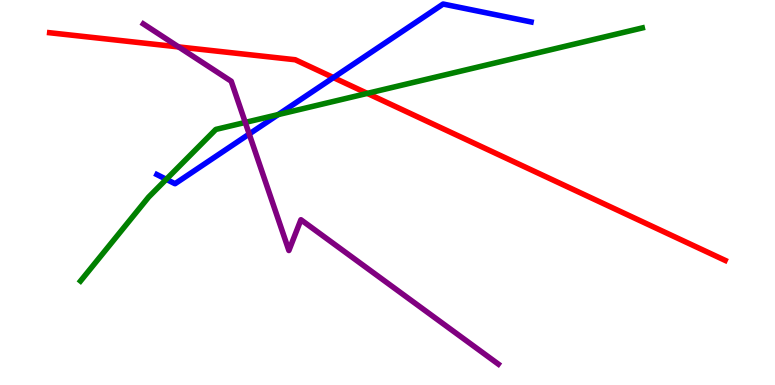[{'lines': ['blue', 'red'], 'intersections': [{'x': 4.3, 'y': 7.99}]}, {'lines': ['green', 'red'], 'intersections': [{'x': 4.74, 'y': 7.57}]}, {'lines': ['purple', 'red'], 'intersections': [{'x': 2.3, 'y': 8.78}]}, {'lines': ['blue', 'green'], 'intersections': [{'x': 2.15, 'y': 5.34}, {'x': 3.59, 'y': 7.02}]}, {'lines': ['blue', 'purple'], 'intersections': [{'x': 3.22, 'y': 6.52}]}, {'lines': ['green', 'purple'], 'intersections': [{'x': 3.16, 'y': 6.82}]}]